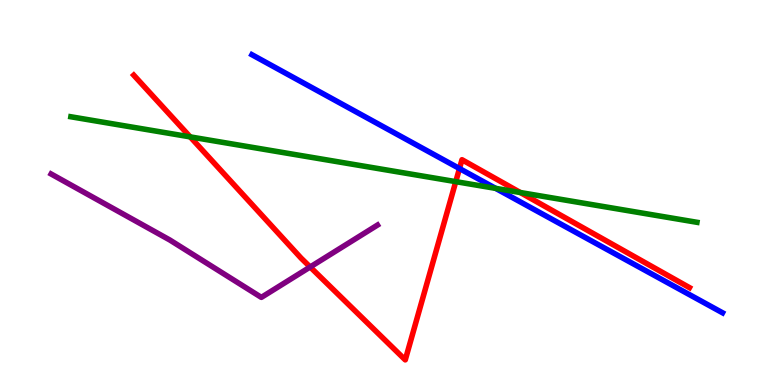[{'lines': ['blue', 'red'], 'intersections': [{'x': 5.93, 'y': 5.62}]}, {'lines': ['green', 'red'], 'intersections': [{'x': 2.45, 'y': 6.44}, {'x': 5.88, 'y': 5.28}, {'x': 6.71, 'y': 5.0}]}, {'lines': ['purple', 'red'], 'intersections': [{'x': 4.0, 'y': 3.07}]}, {'lines': ['blue', 'green'], 'intersections': [{'x': 6.4, 'y': 5.11}]}, {'lines': ['blue', 'purple'], 'intersections': []}, {'lines': ['green', 'purple'], 'intersections': []}]